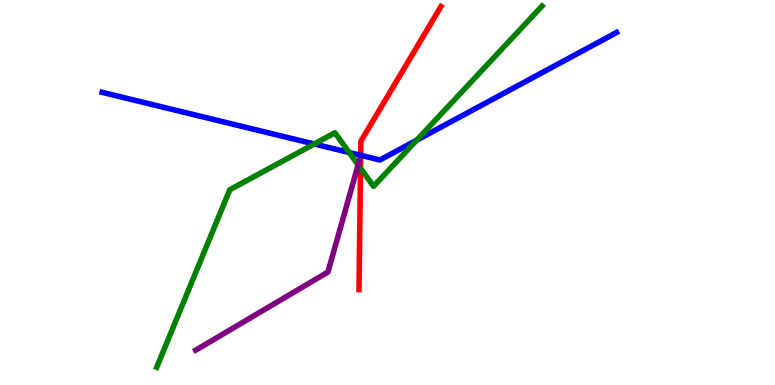[{'lines': ['blue', 'red'], 'intersections': [{'x': 4.65, 'y': 5.97}]}, {'lines': ['green', 'red'], 'intersections': [{'x': 4.65, 'y': 5.63}]}, {'lines': ['purple', 'red'], 'intersections': []}, {'lines': ['blue', 'green'], 'intersections': [{'x': 4.05, 'y': 6.26}, {'x': 4.51, 'y': 6.04}, {'x': 5.38, 'y': 6.36}]}, {'lines': ['blue', 'purple'], 'intersections': []}, {'lines': ['green', 'purple'], 'intersections': [{'x': 4.62, 'y': 5.72}]}]